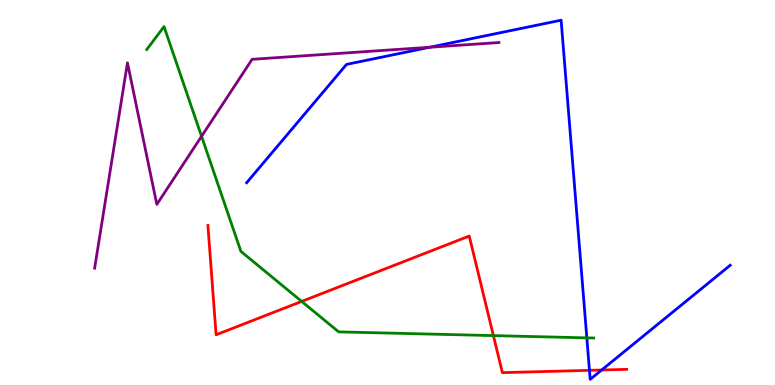[{'lines': ['blue', 'red'], 'intersections': [{'x': 7.61, 'y': 0.381}, {'x': 7.76, 'y': 0.389}]}, {'lines': ['green', 'red'], 'intersections': [{'x': 3.89, 'y': 2.17}, {'x': 6.37, 'y': 1.28}]}, {'lines': ['purple', 'red'], 'intersections': []}, {'lines': ['blue', 'green'], 'intersections': [{'x': 7.57, 'y': 1.22}]}, {'lines': ['blue', 'purple'], 'intersections': [{'x': 5.55, 'y': 8.77}]}, {'lines': ['green', 'purple'], 'intersections': [{'x': 2.6, 'y': 6.46}]}]